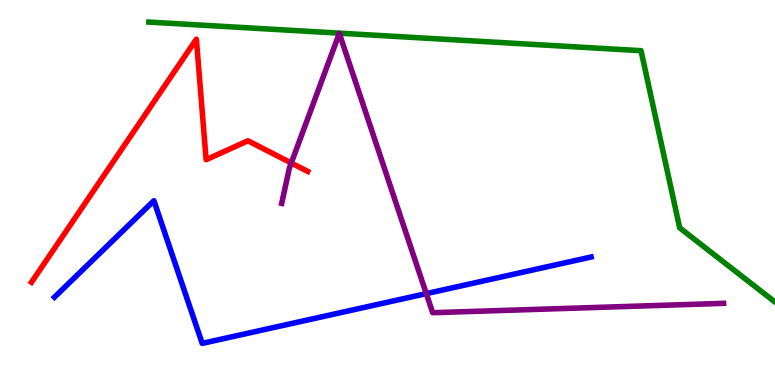[{'lines': ['blue', 'red'], 'intersections': []}, {'lines': ['green', 'red'], 'intersections': []}, {'lines': ['purple', 'red'], 'intersections': [{'x': 3.76, 'y': 5.77}]}, {'lines': ['blue', 'green'], 'intersections': []}, {'lines': ['blue', 'purple'], 'intersections': [{'x': 5.5, 'y': 2.37}]}, {'lines': ['green', 'purple'], 'intersections': []}]